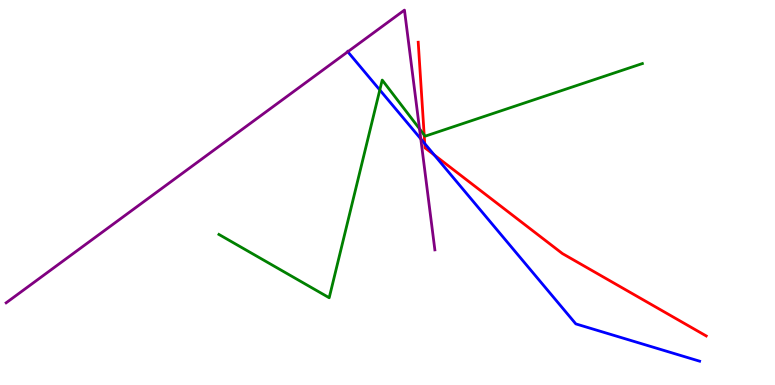[{'lines': ['blue', 'red'], 'intersections': [{'x': 5.48, 'y': 6.27}, {'x': 5.6, 'y': 5.98}]}, {'lines': ['green', 'red'], 'intersections': [{'x': 5.47, 'y': 6.5}]}, {'lines': ['purple', 'red'], 'intersections': []}, {'lines': ['blue', 'green'], 'intersections': [{'x': 4.9, 'y': 7.66}]}, {'lines': ['blue', 'purple'], 'intersections': [{'x': 4.49, 'y': 8.66}, {'x': 5.43, 'y': 6.39}]}, {'lines': ['green', 'purple'], 'intersections': [{'x': 5.41, 'y': 6.65}]}]